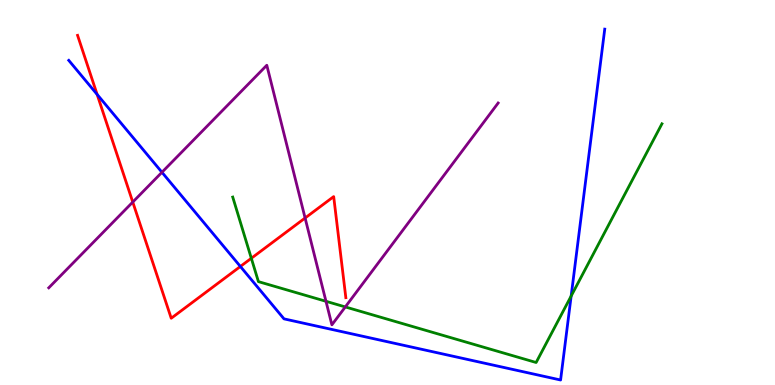[{'lines': ['blue', 'red'], 'intersections': [{'x': 1.25, 'y': 7.55}, {'x': 3.1, 'y': 3.08}]}, {'lines': ['green', 'red'], 'intersections': [{'x': 3.24, 'y': 3.29}]}, {'lines': ['purple', 'red'], 'intersections': [{'x': 1.71, 'y': 4.75}, {'x': 3.94, 'y': 4.34}]}, {'lines': ['blue', 'green'], 'intersections': [{'x': 7.37, 'y': 2.31}]}, {'lines': ['blue', 'purple'], 'intersections': [{'x': 2.09, 'y': 5.53}]}, {'lines': ['green', 'purple'], 'intersections': [{'x': 4.21, 'y': 2.17}, {'x': 4.46, 'y': 2.03}]}]